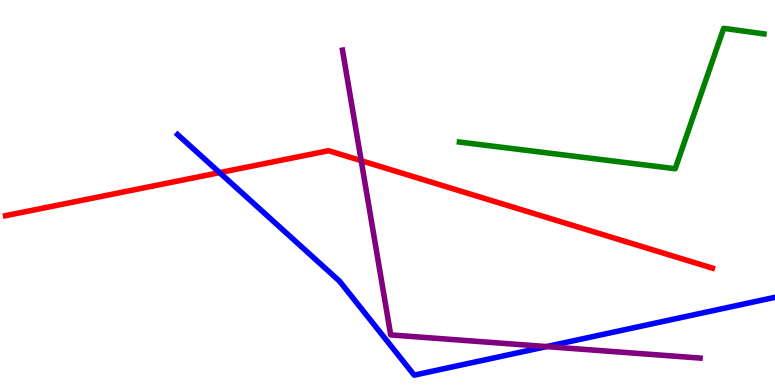[{'lines': ['blue', 'red'], 'intersections': [{'x': 2.83, 'y': 5.52}]}, {'lines': ['green', 'red'], 'intersections': []}, {'lines': ['purple', 'red'], 'intersections': [{'x': 4.66, 'y': 5.83}]}, {'lines': ['blue', 'green'], 'intersections': []}, {'lines': ['blue', 'purple'], 'intersections': [{'x': 7.05, 'y': 0.998}]}, {'lines': ['green', 'purple'], 'intersections': []}]